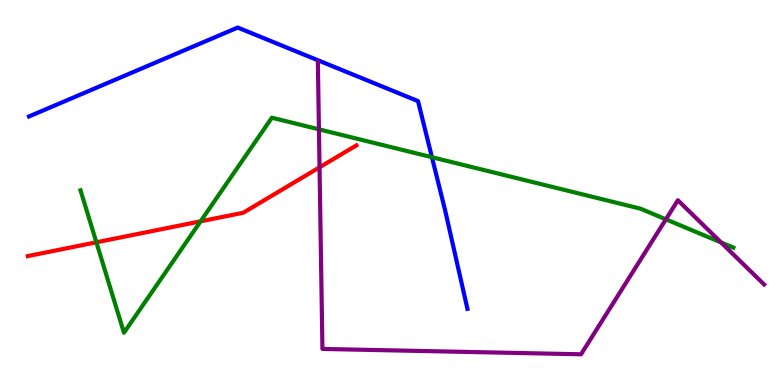[{'lines': ['blue', 'red'], 'intersections': []}, {'lines': ['green', 'red'], 'intersections': [{'x': 1.24, 'y': 3.71}, {'x': 2.59, 'y': 4.25}]}, {'lines': ['purple', 'red'], 'intersections': [{'x': 4.12, 'y': 5.65}]}, {'lines': ['blue', 'green'], 'intersections': [{'x': 5.57, 'y': 5.92}]}, {'lines': ['blue', 'purple'], 'intersections': []}, {'lines': ['green', 'purple'], 'intersections': [{'x': 4.12, 'y': 6.64}, {'x': 8.59, 'y': 4.3}, {'x': 9.3, 'y': 3.7}]}]